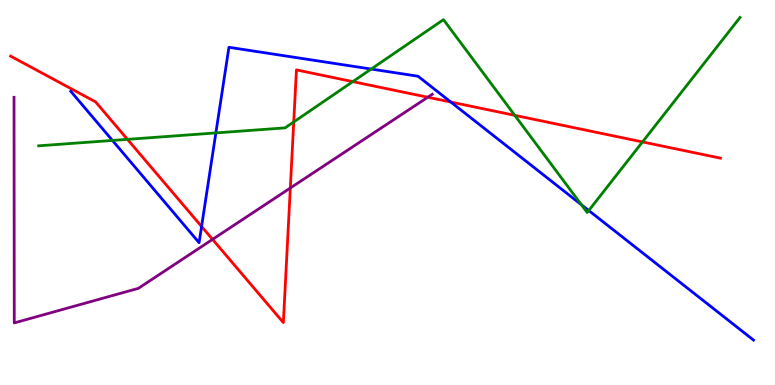[{'lines': ['blue', 'red'], 'intersections': [{'x': 2.6, 'y': 4.12}, {'x': 5.82, 'y': 7.35}]}, {'lines': ['green', 'red'], 'intersections': [{'x': 1.64, 'y': 6.38}, {'x': 3.79, 'y': 6.83}, {'x': 4.55, 'y': 7.88}, {'x': 6.64, 'y': 7.0}, {'x': 8.29, 'y': 6.31}]}, {'lines': ['purple', 'red'], 'intersections': [{'x': 2.74, 'y': 3.78}, {'x': 3.75, 'y': 5.12}, {'x': 5.52, 'y': 7.47}]}, {'lines': ['blue', 'green'], 'intersections': [{'x': 1.45, 'y': 6.35}, {'x': 2.79, 'y': 6.55}, {'x': 4.79, 'y': 8.21}, {'x': 7.5, 'y': 4.68}, {'x': 7.6, 'y': 4.53}]}, {'lines': ['blue', 'purple'], 'intersections': []}, {'lines': ['green', 'purple'], 'intersections': []}]